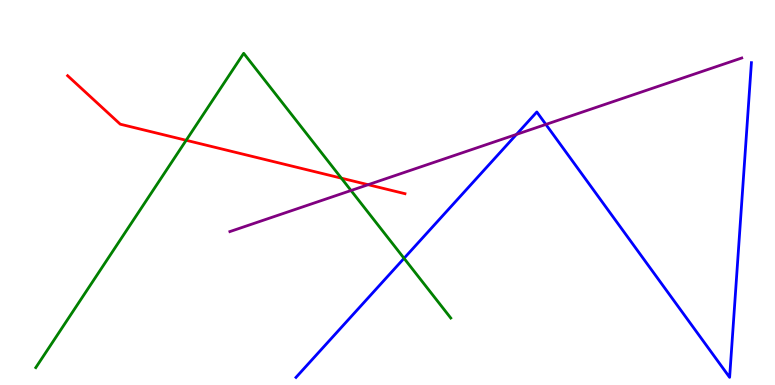[{'lines': ['blue', 'red'], 'intersections': []}, {'lines': ['green', 'red'], 'intersections': [{'x': 2.4, 'y': 6.36}, {'x': 4.4, 'y': 5.37}]}, {'lines': ['purple', 'red'], 'intersections': [{'x': 4.75, 'y': 5.2}]}, {'lines': ['blue', 'green'], 'intersections': [{'x': 5.21, 'y': 3.29}]}, {'lines': ['blue', 'purple'], 'intersections': [{'x': 6.66, 'y': 6.51}, {'x': 7.04, 'y': 6.77}]}, {'lines': ['green', 'purple'], 'intersections': [{'x': 4.53, 'y': 5.05}]}]